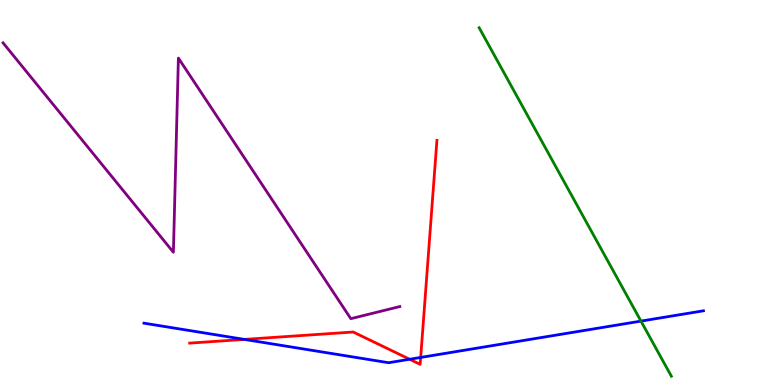[{'lines': ['blue', 'red'], 'intersections': [{'x': 3.15, 'y': 1.18}, {'x': 5.29, 'y': 0.669}, {'x': 5.43, 'y': 0.716}]}, {'lines': ['green', 'red'], 'intersections': []}, {'lines': ['purple', 'red'], 'intersections': []}, {'lines': ['blue', 'green'], 'intersections': [{'x': 8.27, 'y': 1.66}]}, {'lines': ['blue', 'purple'], 'intersections': []}, {'lines': ['green', 'purple'], 'intersections': []}]